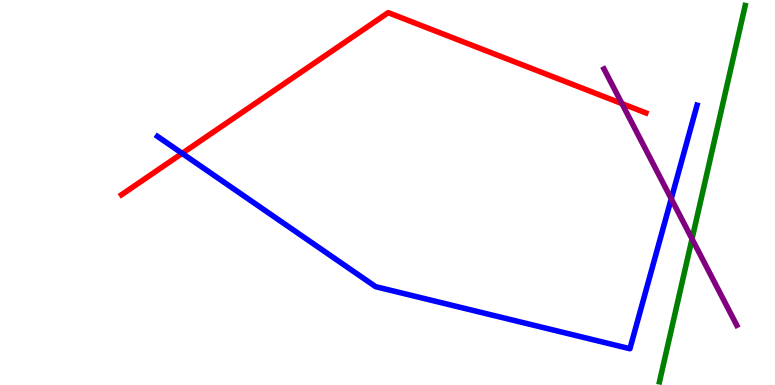[{'lines': ['blue', 'red'], 'intersections': [{'x': 2.35, 'y': 6.02}]}, {'lines': ['green', 'red'], 'intersections': []}, {'lines': ['purple', 'red'], 'intersections': [{'x': 8.03, 'y': 7.31}]}, {'lines': ['blue', 'green'], 'intersections': []}, {'lines': ['blue', 'purple'], 'intersections': [{'x': 8.66, 'y': 4.84}]}, {'lines': ['green', 'purple'], 'intersections': [{'x': 8.93, 'y': 3.79}]}]